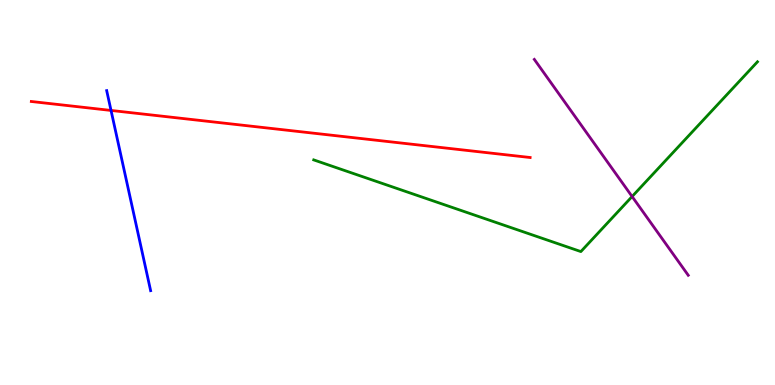[{'lines': ['blue', 'red'], 'intersections': [{'x': 1.43, 'y': 7.13}]}, {'lines': ['green', 'red'], 'intersections': []}, {'lines': ['purple', 'red'], 'intersections': []}, {'lines': ['blue', 'green'], 'intersections': []}, {'lines': ['blue', 'purple'], 'intersections': []}, {'lines': ['green', 'purple'], 'intersections': [{'x': 8.16, 'y': 4.9}]}]